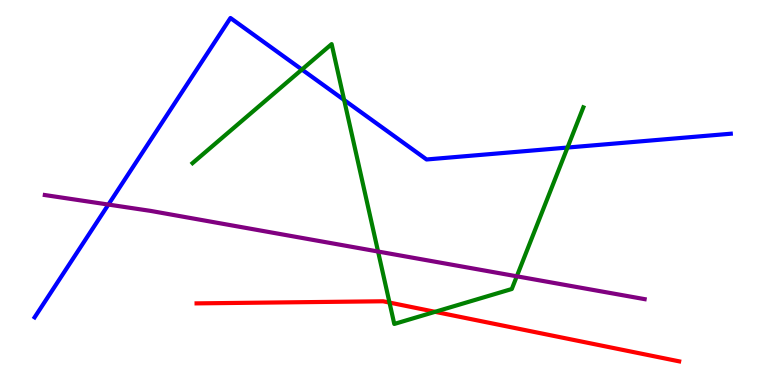[{'lines': ['blue', 'red'], 'intersections': []}, {'lines': ['green', 'red'], 'intersections': [{'x': 5.03, 'y': 2.14}, {'x': 5.61, 'y': 1.9}]}, {'lines': ['purple', 'red'], 'intersections': []}, {'lines': ['blue', 'green'], 'intersections': [{'x': 3.9, 'y': 8.19}, {'x': 4.44, 'y': 7.4}, {'x': 7.32, 'y': 6.17}]}, {'lines': ['blue', 'purple'], 'intersections': [{'x': 1.4, 'y': 4.69}]}, {'lines': ['green', 'purple'], 'intersections': [{'x': 4.88, 'y': 3.47}, {'x': 6.67, 'y': 2.82}]}]